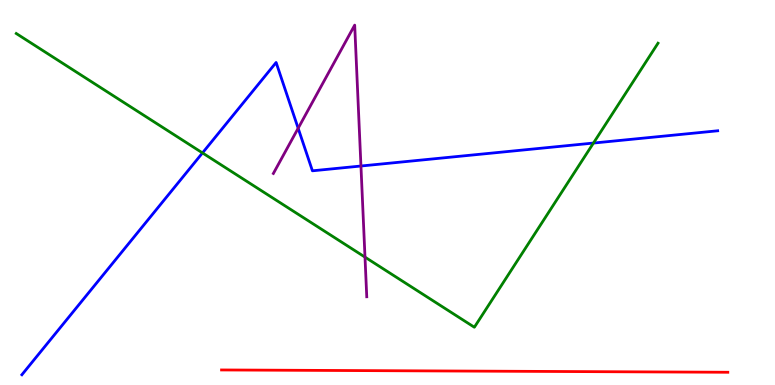[{'lines': ['blue', 'red'], 'intersections': []}, {'lines': ['green', 'red'], 'intersections': []}, {'lines': ['purple', 'red'], 'intersections': []}, {'lines': ['blue', 'green'], 'intersections': [{'x': 2.61, 'y': 6.03}, {'x': 7.66, 'y': 6.28}]}, {'lines': ['blue', 'purple'], 'intersections': [{'x': 3.85, 'y': 6.67}, {'x': 4.66, 'y': 5.69}]}, {'lines': ['green', 'purple'], 'intersections': [{'x': 4.71, 'y': 3.32}]}]